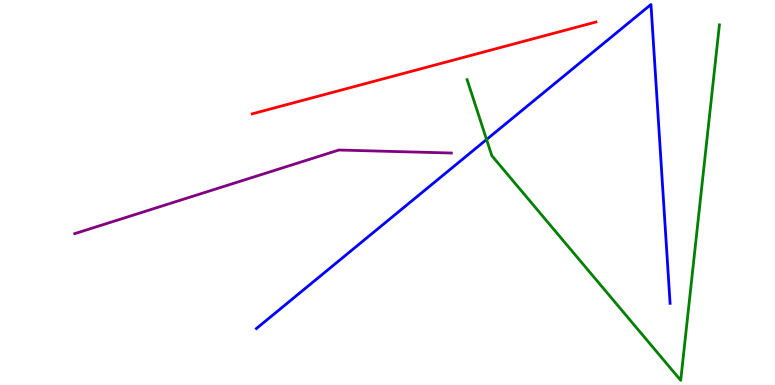[{'lines': ['blue', 'red'], 'intersections': []}, {'lines': ['green', 'red'], 'intersections': []}, {'lines': ['purple', 'red'], 'intersections': []}, {'lines': ['blue', 'green'], 'intersections': [{'x': 6.28, 'y': 6.38}]}, {'lines': ['blue', 'purple'], 'intersections': []}, {'lines': ['green', 'purple'], 'intersections': []}]